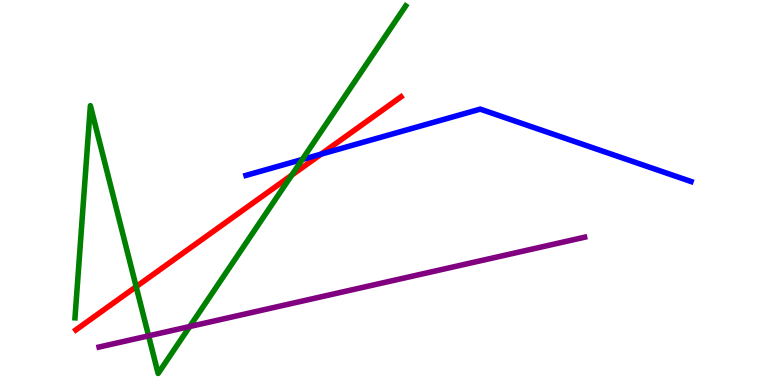[{'lines': ['blue', 'red'], 'intersections': [{'x': 4.14, 'y': 6.0}]}, {'lines': ['green', 'red'], 'intersections': [{'x': 1.76, 'y': 2.55}, {'x': 3.76, 'y': 5.45}]}, {'lines': ['purple', 'red'], 'intersections': []}, {'lines': ['blue', 'green'], 'intersections': [{'x': 3.9, 'y': 5.86}]}, {'lines': ['blue', 'purple'], 'intersections': []}, {'lines': ['green', 'purple'], 'intersections': [{'x': 1.92, 'y': 1.28}, {'x': 2.45, 'y': 1.52}]}]